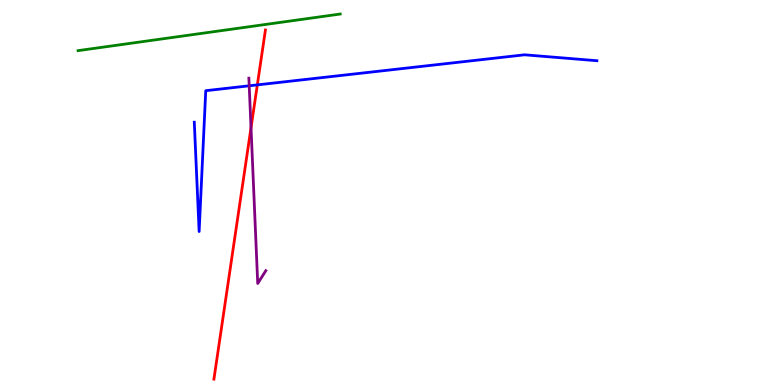[{'lines': ['blue', 'red'], 'intersections': [{'x': 3.32, 'y': 7.8}]}, {'lines': ['green', 'red'], 'intersections': []}, {'lines': ['purple', 'red'], 'intersections': [{'x': 3.24, 'y': 6.68}]}, {'lines': ['blue', 'green'], 'intersections': []}, {'lines': ['blue', 'purple'], 'intersections': [{'x': 3.22, 'y': 7.77}]}, {'lines': ['green', 'purple'], 'intersections': []}]